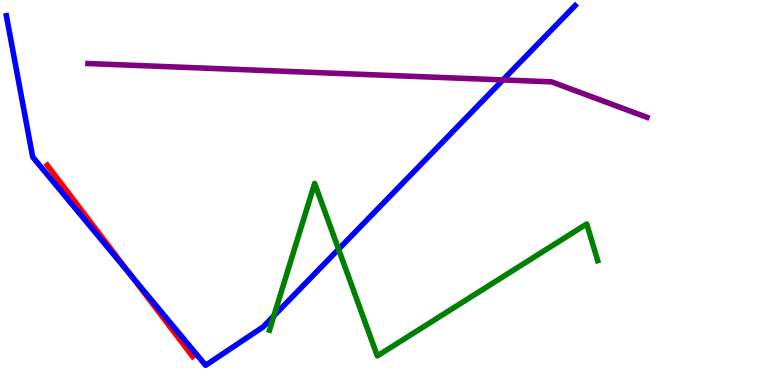[{'lines': ['blue', 'red'], 'intersections': [{'x': 1.69, 'y': 2.85}]}, {'lines': ['green', 'red'], 'intersections': []}, {'lines': ['purple', 'red'], 'intersections': []}, {'lines': ['blue', 'green'], 'intersections': [{'x': 3.53, 'y': 1.8}, {'x': 4.37, 'y': 3.53}]}, {'lines': ['blue', 'purple'], 'intersections': [{'x': 6.49, 'y': 7.92}]}, {'lines': ['green', 'purple'], 'intersections': []}]